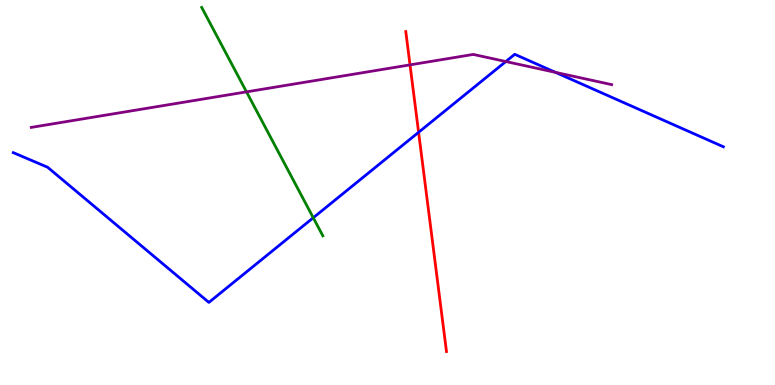[{'lines': ['blue', 'red'], 'intersections': [{'x': 5.4, 'y': 6.56}]}, {'lines': ['green', 'red'], 'intersections': []}, {'lines': ['purple', 'red'], 'intersections': [{'x': 5.29, 'y': 8.31}]}, {'lines': ['blue', 'green'], 'intersections': [{'x': 4.04, 'y': 4.34}]}, {'lines': ['blue', 'purple'], 'intersections': [{'x': 6.53, 'y': 8.4}, {'x': 7.17, 'y': 8.12}]}, {'lines': ['green', 'purple'], 'intersections': [{'x': 3.18, 'y': 7.61}]}]